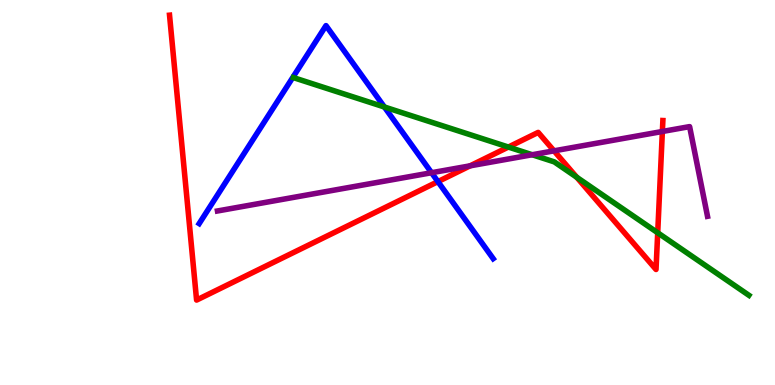[{'lines': ['blue', 'red'], 'intersections': [{'x': 5.65, 'y': 5.28}]}, {'lines': ['green', 'red'], 'intersections': [{'x': 6.56, 'y': 6.18}, {'x': 7.44, 'y': 5.4}, {'x': 8.49, 'y': 3.95}]}, {'lines': ['purple', 'red'], 'intersections': [{'x': 6.07, 'y': 5.69}, {'x': 7.15, 'y': 6.08}, {'x': 8.55, 'y': 6.58}]}, {'lines': ['blue', 'green'], 'intersections': [{'x': 4.96, 'y': 7.22}]}, {'lines': ['blue', 'purple'], 'intersections': [{'x': 5.57, 'y': 5.51}]}, {'lines': ['green', 'purple'], 'intersections': [{'x': 6.87, 'y': 5.98}]}]